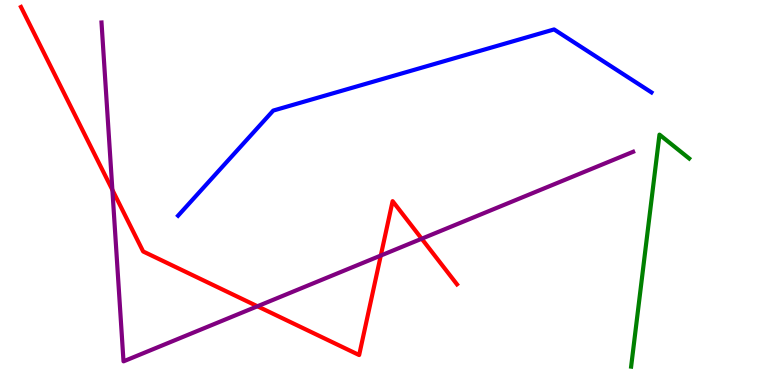[{'lines': ['blue', 'red'], 'intersections': []}, {'lines': ['green', 'red'], 'intersections': []}, {'lines': ['purple', 'red'], 'intersections': [{'x': 1.45, 'y': 5.07}, {'x': 3.32, 'y': 2.04}, {'x': 4.91, 'y': 3.36}, {'x': 5.44, 'y': 3.8}]}, {'lines': ['blue', 'green'], 'intersections': []}, {'lines': ['blue', 'purple'], 'intersections': []}, {'lines': ['green', 'purple'], 'intersections': []}]